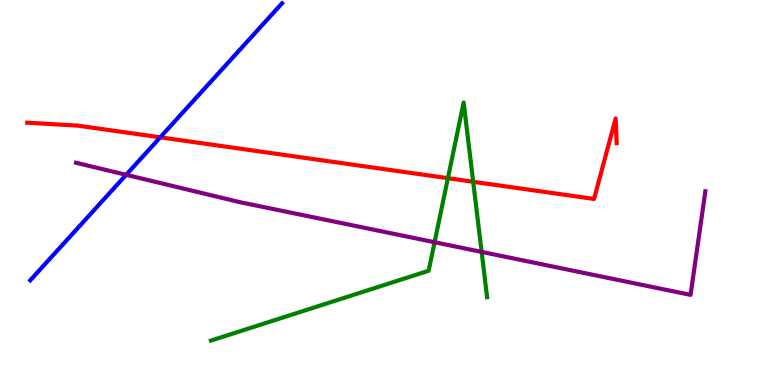[{'lines': ['blue', 'red'], 'intersections': [{'x': 2.07, 'y': 6.43}]}, {'lines': ['green', 'red'], 'intersections': [{'x': 5.78, 'y': 5.37}, {'x': 6.11, 'y': 5.28}]}, {'lines': ['purple', 'red'], 'intersections': []}, {'lines': ['blue', 'green'], 'intersections': []}, {'lines': ['blue', 'purple'], 'intersections': [{'x': 1.63, 'y': 5.46}]}, {'lines': ['green', 'purple'], 'intersections': [{'x': 5.61, 'y': 3.71}, {'x': 6.21, 'y': 3.46}]}]